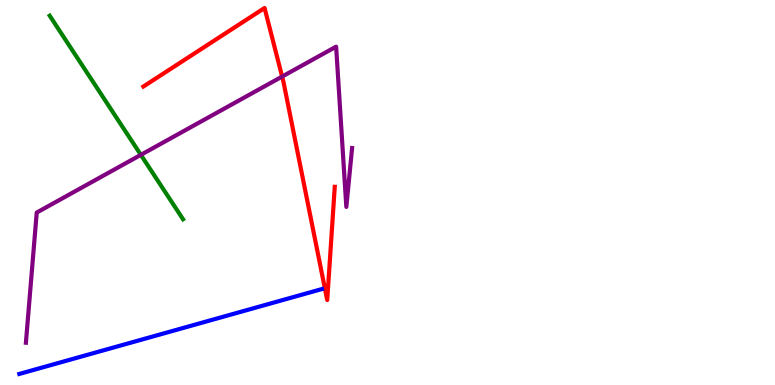[{'lines': ['blue', 'red'], 'intersections': []}, {'lines': ['green', 'red'], 'intersections': []}, {'lines': ['purple', 'red'], 'intersections': [{'x': 3.64, 'y': 8.01}]}, {'lines': ['blue', 'green'], 'intersections': []}, {'lines': ['blue', 'purple'], 'intersections': []}, {'lines': ['green', 'purple'], 'intersections': [{'x': 1.82, 'y': 5.98}]}]